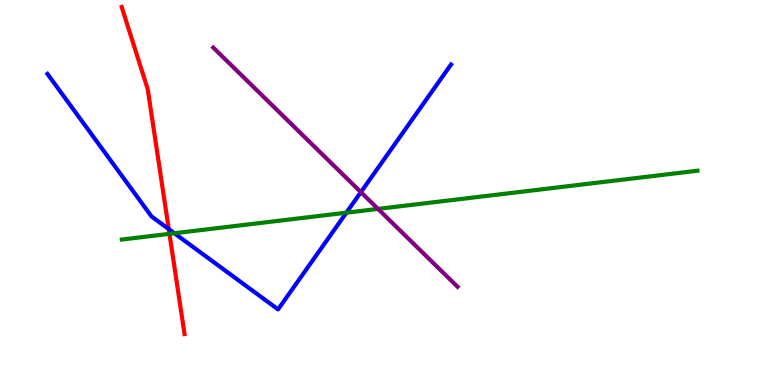[{'lines': ['blue', 'red'], 'intersections': [{'x': 2.18, 'y': 4.05}]}, {'lines': ['green', 'red'], 'intersections': [{'x': 2.19, 'y': 3.93}]}, {'lines': ['purple', 'red'], 'intersections': []}, {'lines': ['blue', 'green'], 'intersections': [{'x': 2.25, 'y': 3.94}, {'x': 4.47, 'y': 4.48}]}, {'lines': ['blue', 'purple'], 'intersections': [{'x': 4.66, 'y': 5.01}]}, {'lines': ['green', 'purple'], 'intersections': [{'x': 4.88, 'y': 4.57}]}]